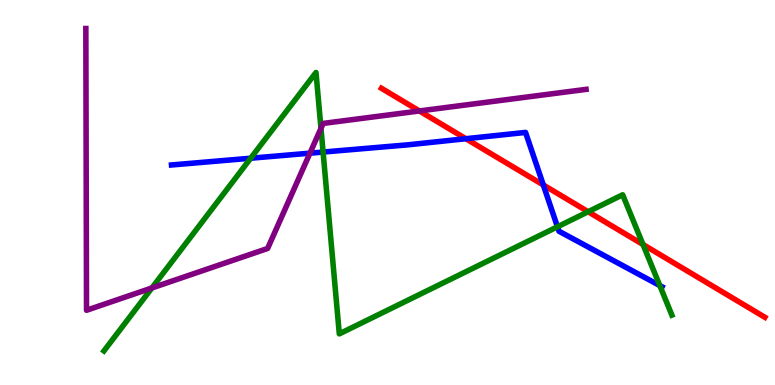[{'lines': ['blue', 'red'], 'intersections': [{'x': 6.01, 'y': 6.4}, {'x': 7.01, 'y': 5.2}]}, {'lines': ['green', 'red'], 'intersections': [{'x': 7.59, 'y': 4.5}, {'x': 8.3, 'y': 3.65}]}, {'lines': ['purple', 'red'], 'intersections': [{'x': 5.41, 'y': 7.12}]}, {'lines': ['blue', 'green'], 'intersections': [{'x': 3.23, 'y': 5.89}, {'x': 4.17, 'y': 6.05}, {'x': 7.19, 'y': 4.11}, {'x': 8.51, 'y': 2.58}]}, {'lines': ['blue', 'purple'], 'intersections': [{'x': 4.0, 'y': 6.02}]}, {'lines': ['green', 'purple'], 'intersections': [{'x': 1.96, 'y': 2.52}, {'x': 4.14, 'y': 6.67}]}]